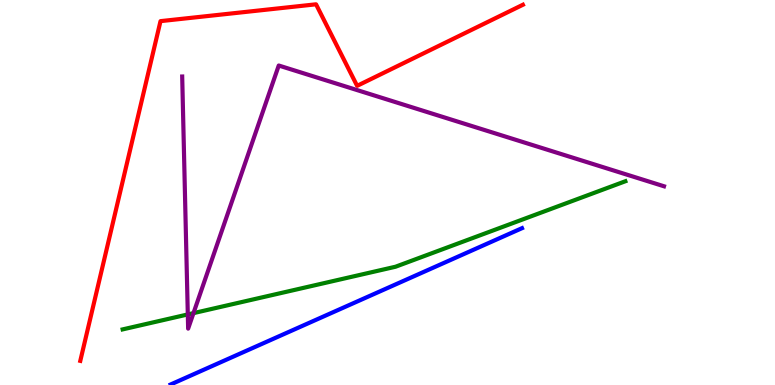[{'lines': ['blue', 'red'], 'intersections': []}, {'lines': ['green', 'red'], 'intersections': []}, {'lines': ['purple', 'red'], 'intersections': []}, {'lines': ['blue', 'green'], 'intersections': []}, {'lines': ['blue', 'purple'], 'intersections': []}, {'lines': ['green', 'purple'], 'intersections': [{'x': 2.42, 'y': 1.83}, {'x': 2.5, 'y': 1.87}]}]